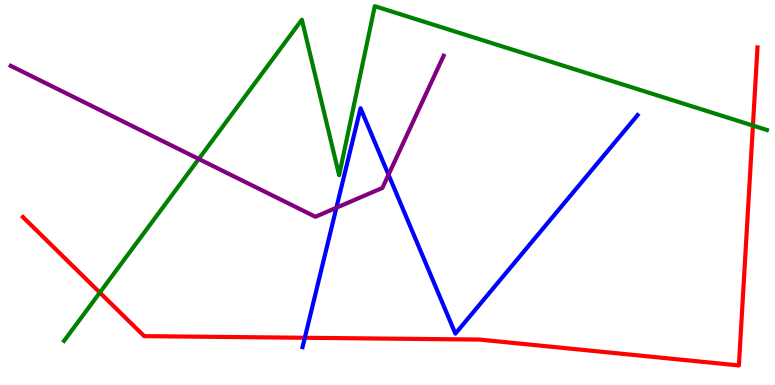[{'lines': ['blue', 'red'], 'intersections': [{'x': 3.93, 'y': 1.23}]}, {'lines': ['green', 'red'], 'intersections': [{'x': 1.29, 'y': 2.4}, {'x': 9.72, 'y': 6.74}]}, {'lines': ['purple', 'red'], 'intersections': []}, {'lines': ['blue', 'green'], 'intersections': []}, {'lines': ['blue', 'purple'], 'intersections': [{'x': 4.34, 'y': 4.6}, {'x': 5.01, 'y': 5.46}]}, {'lines': ['green', 'purple'], 'intersections': [{'x': 2.56, 'y': 5.87}]}]